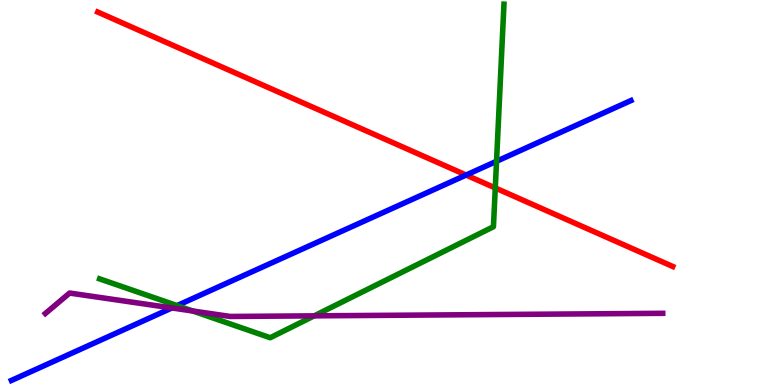[{'lines': ['blue', 'red'], 'intersections': [{'x': 6.01, 'y': 5.45}]}, {'lines': ['green', 'red'], 'intersections': [{'x': 6.39, 'y': 5.12}]}, {'lines': ['purple', 'red'], 'intersections': []}, {'lines': ['blue', 'green'], 'intersections': [{'x': 2.29, 'y': 2.06}, {'x': 6.41, 'y': 5.81}]}, {'lines': ['blue', 'purple'], 'intersections': [{'x': 2.22, 'y': 2.0}]}, {'lines': ['green', 'purple'], 'intersections': [{'x': 2.49, 'y': 1.92}, {'x': 4.05, 'y': 1.8}]}]